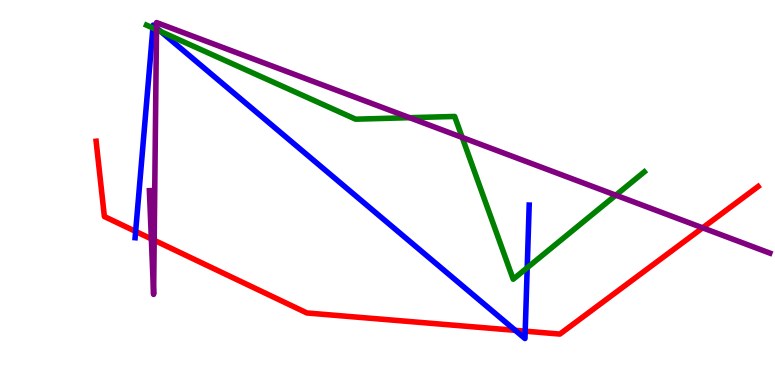[{'lines': ['blue', 'red'], 'intersections': [{'x': 1.75, 'y': 3.99}, {'x': 6.65, 'y': 1.42}, {'x': 6.78, 'y': 1.4}]}, {'lines': ['green', 'red'], 'intersections': []}, {'lines': ['purple', 'red'], 'intersections': [{'x': 1.95, 'y': 3.79}, {'x': 1.99, 'y': 3.76}, {'x': 9.07, 'y': 4.08}]}, {'lines': ['blue', 'green'], 'intersections': [{'x': 1.97, 'y': 9.27}, {'x': 2.08, 'y': 9.18}, {'x': 6.8, 'y': 3.05}]}, {'lines': ['blue', 'purple'], 'intersections': [{'x': 2.02, 'y': 9.27}]}, {'lines': ['green', 'purple'], 'intersections': [{'x': 2.02, 'y': 9.23}, {'x': 5.29, 'y': 6.94}, {'x': 5.96, 'y': 6.43}, {'x': 7.95, 'y': 4.93}]}]